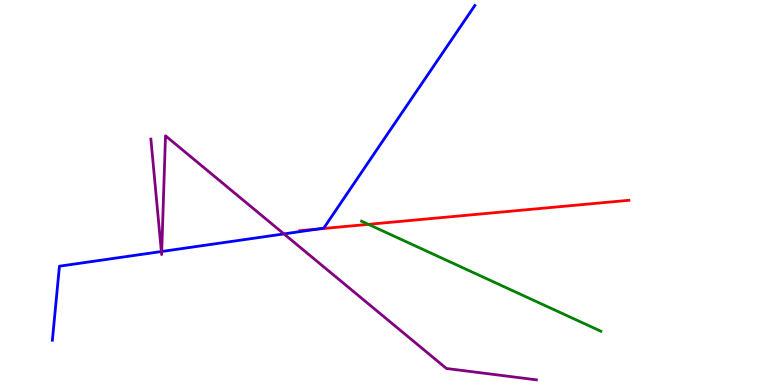[{'lines': ['blue', 'red'], 'intersections': [{'x': 4.11, 'y': 4.05}]}, {'lines': ['green', 'red'], 'intersections': [{'x': 4.75, 'y': 4.17}]}, {'lines': ['purple', 'red'], 'intersections': []}, {'lines': ['blue', 'green'], 'intersections': []}, {'lines': ['blue', 'purple'], 'intersections': [{'x': 2.08, 'y': 3.47}, {'x': 2.09, 'y': 3.47}, {'x': 3.66, 'y': 3.92}]}, {'lines': ['green', 'purple'], 'intersections': []}]